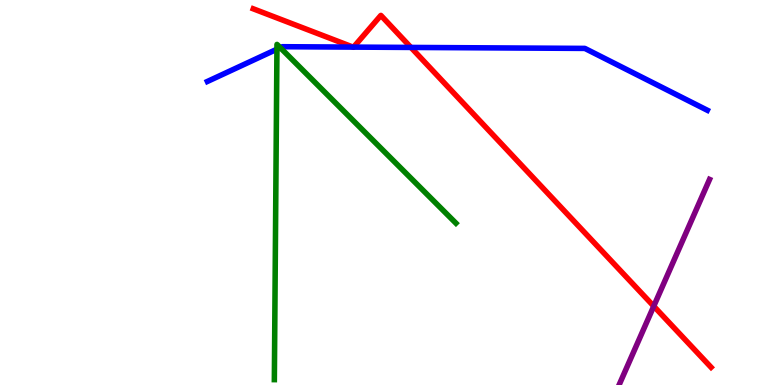[{'lines': ['blue', 'red'], 'intersections': [{'x': 4.56, 'y': 8.78}, {'x': 4.56, 'y': 8.78}, {'x': 5.3, 'y': 8.77}]}, {'lines': ['green', 'red'], 'intersections': []}, {'lines': ['purple', 'red'], 'intersections': [{'x': 8.44, 'y': 2.05}]}, {'lines': ['blue', 'green'], 'intersections': [{'x': 3.57, 'y': 8.72}, {'x': 3.62, 'y': 8.76}]}, {'lines': ['blue', 'purple'], 'intersections': []}, {'lines': ['green', 'purple'], 'intersections': []}]